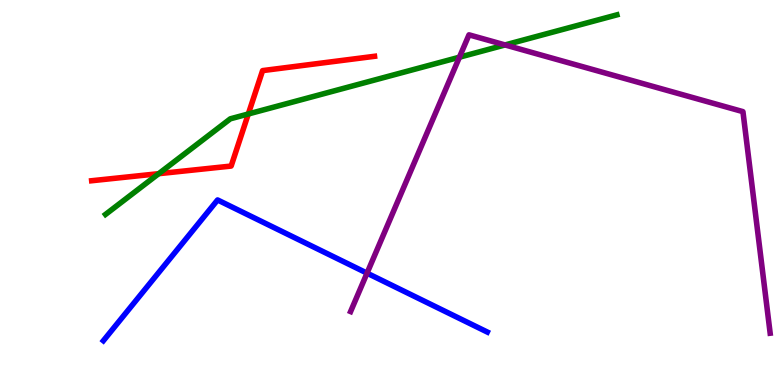[{'lines': ['blue', 'red'], 'intersections': []}, {'lines': ['green', 'red'], 'intersections': [{'x': 2.05, 'y': 5.49}, {'x': 3.2, 'y': 7.04}]}, {'lines': ['purple', 'red'], 'intersections': []}, {'lines': ['blue', 'green'], 'intersections': []}, {'lines': ['blue', 'purple'], 'intersections': [{'x': 4.74, 'y': 2.91}]}, {'lines': ['green', 'purple'], 'intersections': [{'x': 5.93, 'y': 8.51}, {'x': 6.52, 'y': 8.83}]}]